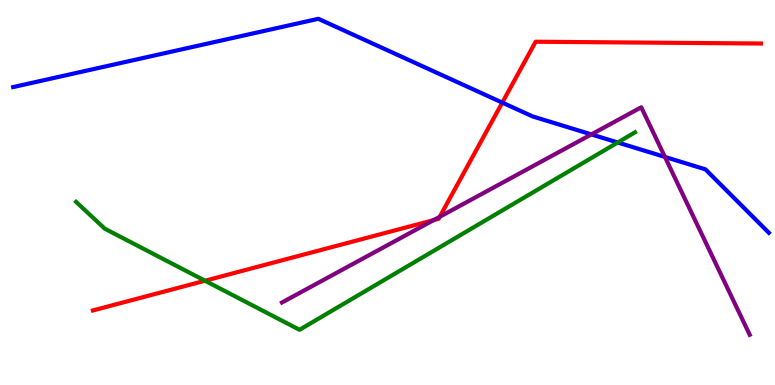[{'lines': ['blue', 'red'], 'intersections': [{'x': 6.48, 'y': 7.33}]}, {'lines': ['green', 'red'], 'intersections': [{'x': 2.65, 'y': 2.71}]}, {'lines': ['purple', 'red'], 'intersections': [{'x': 5.6, 'y': 4.28}, {'x': 5.67, 'y': 4.37}]}, {'lines': ['blue', 'green'], 'intersections': [{'x': 7.97, 'y': 6.3}]}, {'lines': ['blue', 'purple'], 'intersections': [{'x': 7.63, 'y': 6.51}, {'x': 8.58, 'y': 5.92}]}, {'lines': ['green', 'purple'], 'intersections': []}]